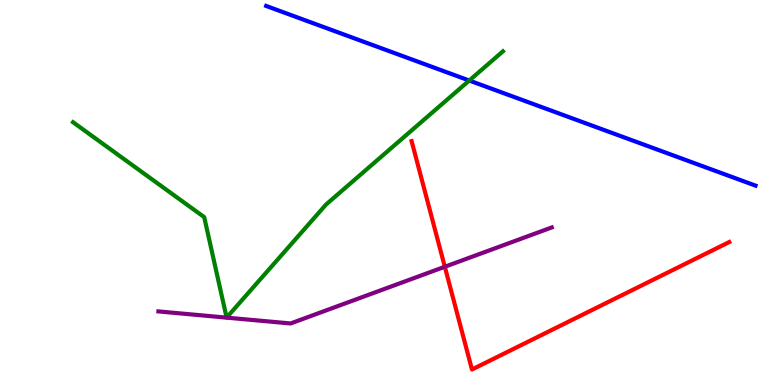[{'lines': ['blue', 'red'], 'intersections': []}, {'lines': ['green', 'red'], 'intersections': []}, {'lines': ['purple', 'red'], 'intersections': [{'x': 5.74, 'y': 3.07}]}, {'lines': ['blue', 'green'], 'intersections': [{'x': 6.05, 'y': 7.91}]}, {'lines': ['blue', 'purple'], 'intersections': []}, {'lines': ['green', 'purple'], 'intersections': []}]